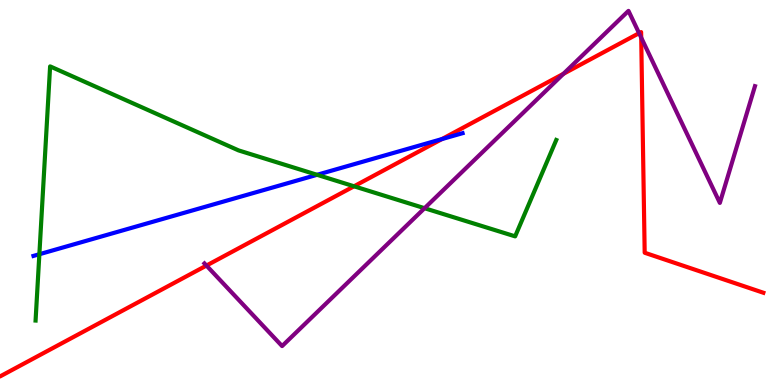[{'lines': ['blue', 'red'], 'intersections': [{'x': 5.7, 'y': 6.39}]}, {'lines': ['green', 'red'], 'intersections': [{'x': 4.57, 'y': 5.16}]}, {'lines': ['purple', 'red'], 'intersections': [{'x': 2.66, 'y': 3.1}, {'x': 7.27, 'y': 8.08}, {'x': 8.25, 'y': 9.14}, {'x': 8.27, 'y': 9.02}]}, {'lines': ['blue', 'green'], 'intersections': [{'x': 0.508, 'y': 3.4}, {'x': 4.09, 'y': 5.46}]}, {'lines': ['blue', 'purple'], 'intersections': []}, {'lines': ['green', 'purple'], 'intersections': [{'x': 5.48, 'y': 4.59}]}]